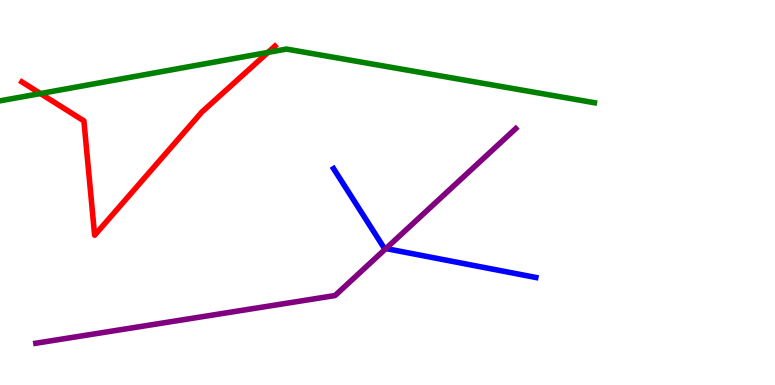[{'lines': ['blue', 'red'], 'intersections': []}, {'lines': ['green', 'red'], 'intersections': [{'x': 0.521, 'y': 7.57}, {'x': 3.46, 'y': 8.64}]}, {'lines': ['purple', 'red'], 'intersections': []}, {'lines': ['blue', 'green'], 'intersections': []}, {'lines': ['blue', 'purple'], 'intersections': [{'x': 4.98, 'y': 3.54}]}, {'lines': ['green', 'purple'], 'intersections': []}]